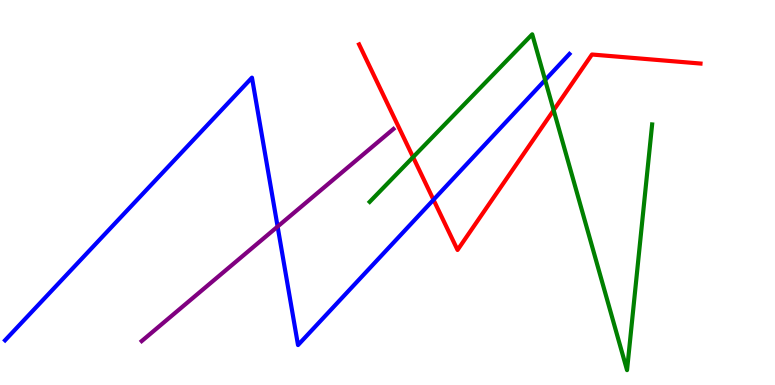[{'lines': ['blue', 'red'], 'intersections': [{'x': 5.59, 'y': 4.81}]}, {'lines': ['green', 'red'], 'intersections': [{'x': 5.33, 'y': 5.92}, {'x': 7.14, 'y': 7.14}]}, {'lines': ['purple', 'red'], 'intersections': []}, {'lines': ['blue', 'green'], 'intersections': [{'x': 7.03, 'y': 7.92}]}, {'lines': ['blue', 'purple'], 'intersections': [{'x': 3.58, 'y': 4.11}]}, {'lines': ['green', 'purple'], 'intersections': []}]